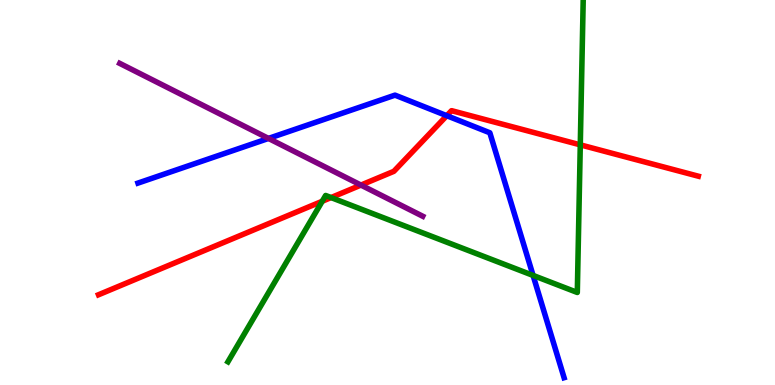[{'lines': ['blue', 'red'], 'intersections': [{'x': 5.76, 'y': 7.0}]}, {'lines': ['green', 'red'], 'intersections': [{'x': 4.16, 'y': 4.77}, {'x': 4.27, 'y': 4.87}, {'x': 7.49, 'y': 6.24}]}, {'lines': ['purple', 'red'], 'intersections': [{'x': 4.66, 'y': 5.19}]}, {'lines': ['blue', 'green'], 'intersections': [{'x': 6.88, 'y': 2.85}]}, {'lines': ['blue', 'purple'], 'intersections': [{'x': 3.46, 'y': 6.4}]}, {'lines': ['green', 'purple'], 'intersections': []}]